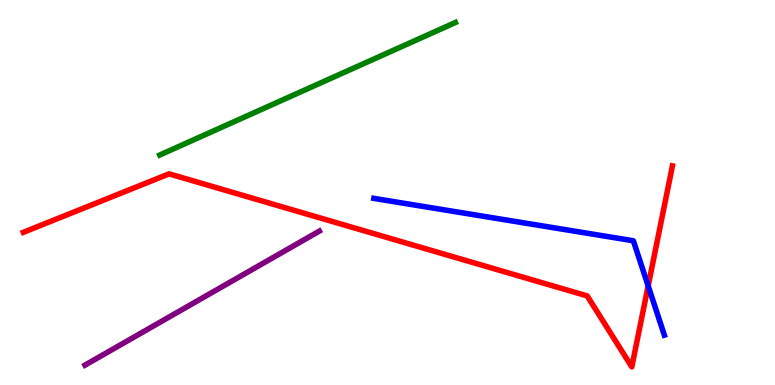[{'lines': ['blue', 'red'], 'intersections': [{'x': 8.36, 'y': 2.57}]}, {'lines': ['green', 'red'], 'intersections': []}, {'lines': ['purple', 'red'], 'intersections': []}, {'lines': ['blue', 'green'], 'intersections': []}, {'lines': ['blue', 'purple'], 'intersections': []}, {'lines': ['green', 'purple'], 'intersections': []}]